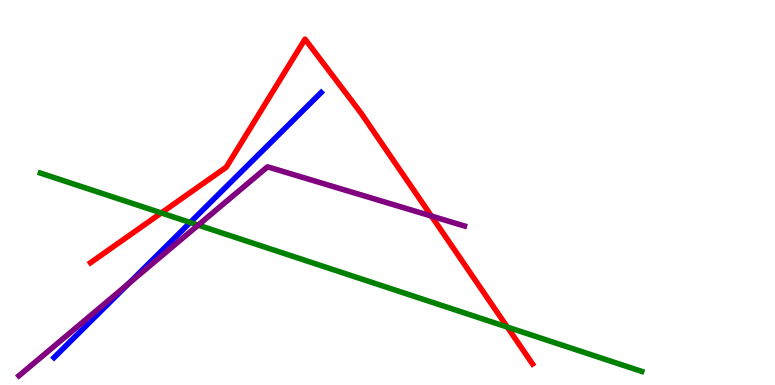[{'lines': ['blue', 'red'], 'intersections': []}, {'lines': ['green', 'red'], 'intersections': [{'x': 2.08, 'y': 4.47}, {'x': 6.55, 'y': 1.51}]}, {'lines': ['purple', 'red'], 'intersections': [{'x': 5.57, 'y': 4.39}]}, {'lines': ['blue', 'green'], 'intersections': [{'x': 2.45, 'y': 4.22}]}, {'lines': ['blue', 'purple'], 'intersections': [{'x': 1.66, 'y': 2.63}]}, {'lines': ['green', 'purple'], 'intersections': [{'x': 2.56, 'y': 4.15}]}]